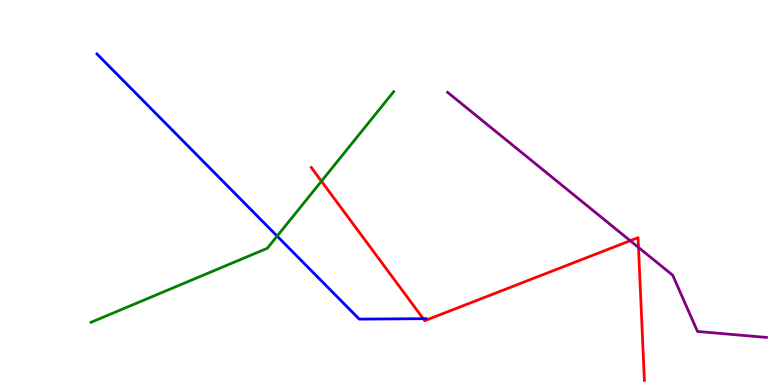[{'lines': ['blue', 'red'], 'intersections': [{'x': 5.46, 'y': 1.72}]}, {'lines': ['green', 'red'], 'intersections': [{'x': 4.15, 'y': 5.29}]}, {'lines': ['purple', 'red'], 'intersections': [{'x': 8.13, 'y': 3.75}, {'x': 8.24, 'y': 3.57}]}, {'lines': ['blue', 'green'], 'intersections': [{'x': 3.58, 'y': 3.87}]}, {'lines': ['blue', 'purple'], 'intersections': []}, {'lines': ['green', 'purple'], 'intersections': []}]